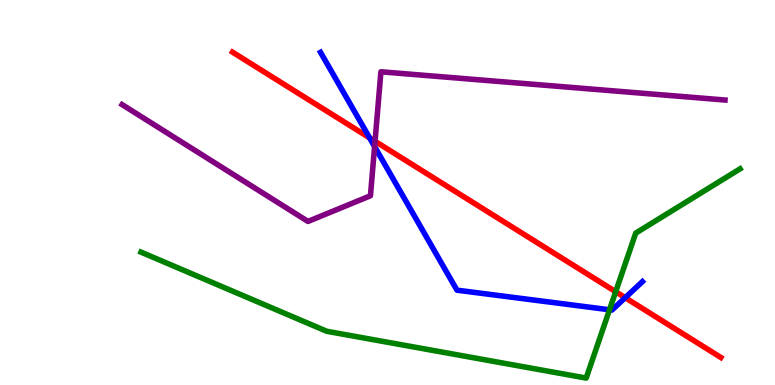[{'lines': ['blue', 'red'], 'intersections': [{'x': 4.77, 'y': 6.42}, {'x': 8.07, 'y': 2.27}]}, {'lines': ['green', 'red'], 'intersections': [{'x': 7.94, 'y': 2.42}]}, {'lines': ['purple', 'red'], 'intersections': [{'x': 4.84, 'y': 6.33}]}, {'lines': ['blue', 'green'], 'intersections': [{'x': 7.86, 'y': 1.95}]}, {'lines': ['blue', 'purple'], 'intersections': [{'x': 4.83, 'y': 6.19}]}, {'lines': ['green', 'purple'], 'intersections': []}]